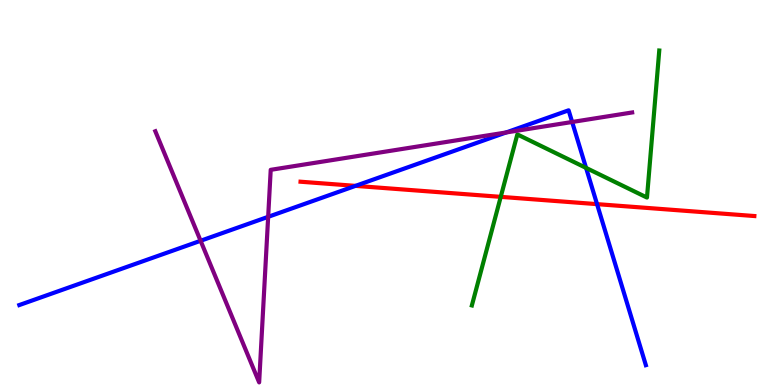[{'lines': ['blue', 'red'], 'intersections': [{'x': 4.59, 'y': 5.17}, {'x': 7.7, 'y': 4.7}]}, {'lines': ['green', 'red'], 'intersections': [{'x': 6.46, 'y': 4.89}]}, {'lines': ['purple', 'red'], 'intersections': []}, {'lines': ['blue', 'green'], 'intersections': [{'x': 7.56, 'y': 5.64}]}, {'lines': ['blue', 'purple'], 'intersections': [{'x': 2.59, 'y': 3.75}, {'x': 3.46, 'y': 4.37}, {'x': 6.53, 'y': 6.56}, {'x': 7.38, 'y': 6.83}]}, {'lines': ['green', 'purple'], 'intersections': []}]